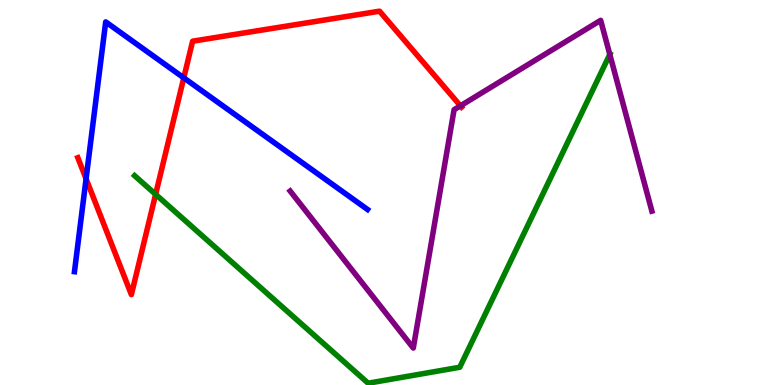[{'lines': ['blue', 'red'], 'intersections': [{'x': 1.11, 'y': 5.36}, {'x': 2.37, 'y': 7.98}]}, {'lines': ['green', 'red'], 'intersections': [{'x': 2.01, 'y': 4.95}]}, {'lines': ['purple', 'red'], 'intersections': [{'x': 5.94, 'y': 7.25}]}, {'lines': ['blue', 'green'], 'intersections': []}, {'lines': ['blue', 'purple'], 'intersections': []}, {'lines': ['green', 'purple'], 'intersections': [{'x': 7.87, 'y': 8.59}]}]